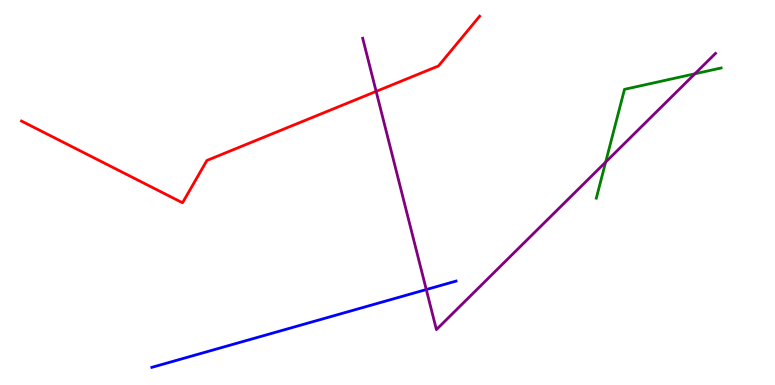[{'lines': ['blue', 'red'], 'intersections': []}, {'lines': ['green', 'red'], 'intersections': []}, {'lines': ['purple', 'red'], 'intersections': [{'x': 4.85, 'y': 7.63}]}, {'lines': ['blue', 'green'], 'intersections': []}, {'lines': ['blue', 'purple'], 'intersections': [{'x': 5.5, 'y': 2.48}]}, {'lines': ['green', 'purple'], 'intersections': [{'x': 7.81, 'y': 5.79}, {'x': 8.97, 'y': 8.08}]}]